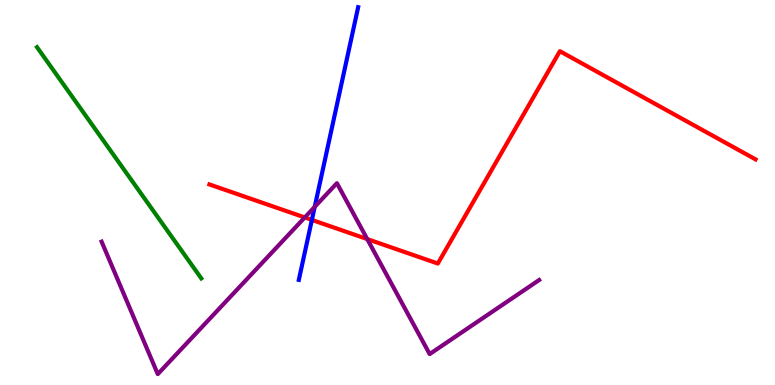[{'lines': ['blue', 'red'], 'intersections': [{'x': 4.02, 'y': 4.29}]}, {'lines': ['green', 'red'], 'intersections': []}, {'lines': ['purple', 'red'], 'intersections': [{'x': 3.93, 'y': 4.35}, {'x': 4.74, 'y': 3.79}]}, {'lines': ['blue', 'green'], 'intersections': []}, {'lines': ['blue', 'purple'], 'intersections': [{'x': 4.06, 'y': 4.63}]}, {'lines': ['green', 'purple'], 'intersections': []}]